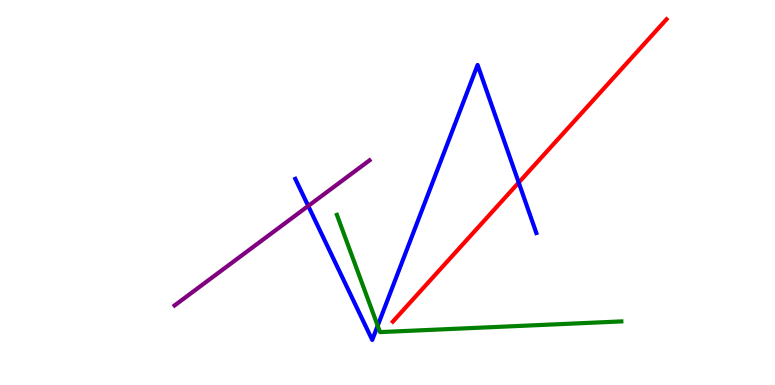[{'lines': ['blue', 'red'], 'intersections': [{'x': 6.69, 'y': 5.26}]}, {'lines': ['green', 'red'], 'intersections': []}, {'lines': ['purple', 'red'], 'intersections': []}, {'lines': ['blue', 'green'], 'intersections': [{'x': 4.87, 'y': 1.54}]}, {'lines': ['blue', 'purple'], 'intersections': [{'x': 3.98, 'y': 4.65}]}, {'lines': ['green', 'purple'], 'intersections': []}]